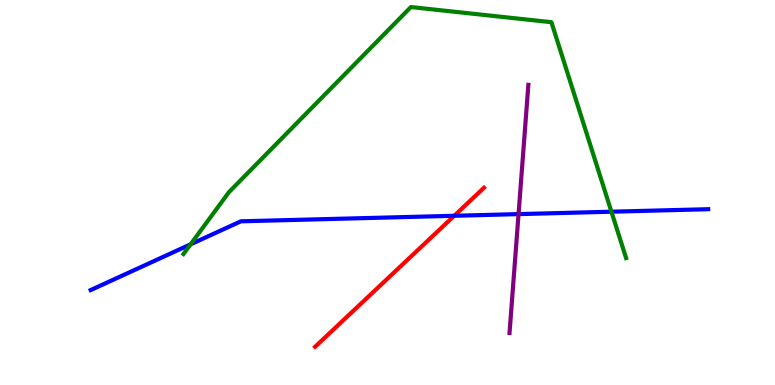[{'lines': ['blue', 'red'], 'intersections': [{'x': 5.86, 'y': 4.4}]}, {'lines': ['green', 'red'], 'intersections': []}, {'lines': ['purple', 'red'], 'intersections': []}, {'lines': ['blue', 'green'], 'intersections': [{'x': 2.46, 'y': 3.65}, {'x': 7.89, 'y': 4.5}]}, {'lines': ['blue', 'purple'], 'intersections': [{'x': 6.69, 'y': 4.44}]}, {'lines': ['green', 'purple'], 'intersections': []}]